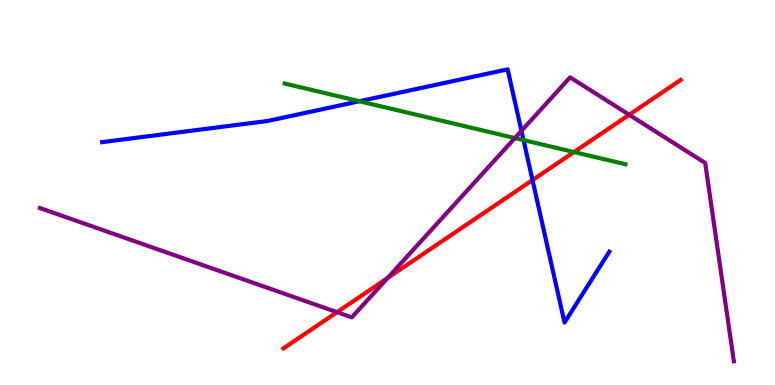[{'lines': ['blue', 'red'], 'intersections': [{'x': 6.87, 'y': 5.32}]}, {'lines': ['green', 'red'], 'intersections': [{'x': 7.41, 'y': 6.05}]}, {'lines': ['purple', 'red'], 'intersections': [{'x': 4.35, 'y': 1.89}, {'x': 5.0, 'y': 2.78}, {'x': 8.12, 'y': 7.02}]}, {'lines': ['blue', 'green'], 'intersections': [{'x': 4.64, 'y': 7.37}, {'x': 6.76, 'y': 6.36}]}, {'lines': ['blue', 'purple'], 'intersections': [{'x': 6.73, 'y': 6.6}]}, {'lines': ['green', 'purple'], 'intersections': [{'x': 6.64, 'y': 6.41}]}]